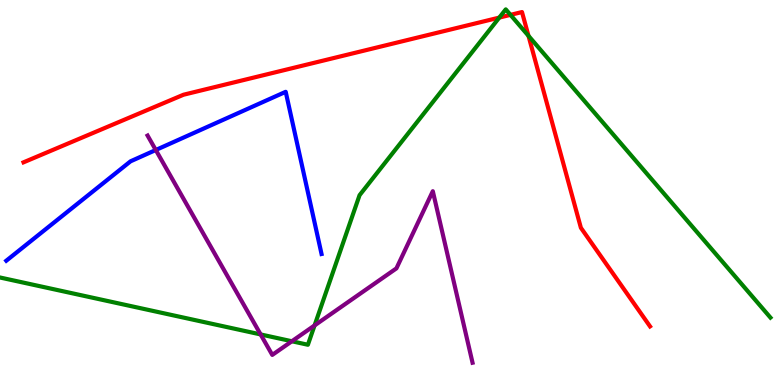[{'lines': ['blue', 'red'], 'intersections': []}, {'lines': ['green', 'red'], 'intersections': [{'x': 6.44, 'y': 9.54}, {'x': 6.59, 'y': 9.61}, {'x': 6.82, 'y': 9.07}]}, {'lines': ['purple', 'red'], 'intersections': []}, {'lines': ['blue', 'green'], 'intersections': []}, {'lines': ['blue', 'purple'], 'intersections': [{'x': 2.01, 'y': 6.1}]}, {'lines': ['green', 'purple'], 'intersections': [{'x': 3.36, 'y': 1.31}, {'x': 3.77, 'y': 1.14}, {'x': 4.06, 'y': 1.55}]}]